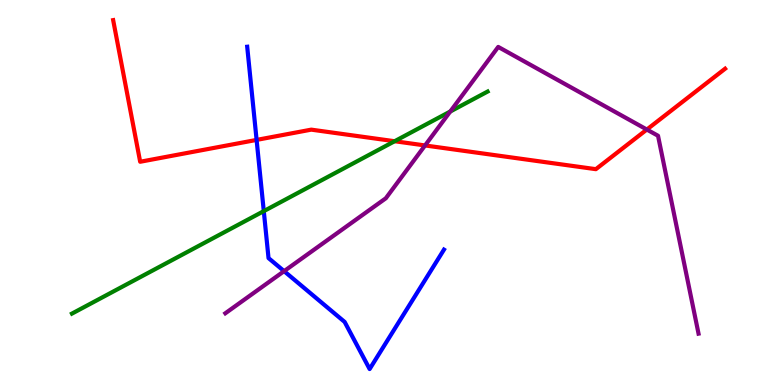[{'lines': ['blue', 'red'], 'intersections': [{'x': 3.31, 'y': 6.37}]}, {'lines': ['green', 'red'], 'intersections': [{'x': 5.09, 'y': 6.33}]}, {'lines': ['purple', 'red'], 'intersections': [{'x': 5.48, 'y': 6.22}, {'x': 8.35, 'y': 6.64}]}, {'lines': ['blue', 'green'], 'intersections': [{'x': 3.4, 'y': 4.52}]}, {'lines': ['blue', 'purple'], 'intersections': [{'x': 3.67, 'y': 2.96}]}, {'lines': ['green', 'purple'], 'intersections': [{'x': 5.81, 'y': 7.1}]}]